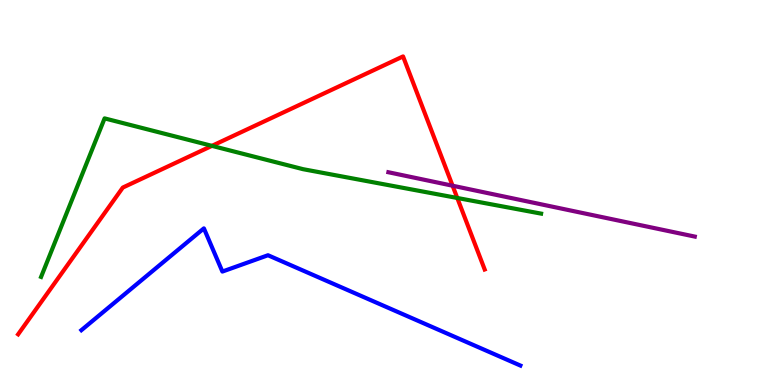[{'lines': ['blue', 'red'], 'intersections': []}, {'lines': ['green', 'red'], 'intersections': [{'x': 2.73, 'y': 6.21}, {'x': 5.9, 'y': 4.86}]}, {'lines': ['purple', 'red'], 'intersections': [{'x': 5.84, 'y': 5.18}]}, {'lines': ['blue', 'green'], 'intersections': []}, {'lines': ['blue', 'purple'], 'intersections': []}, {'lines': ['green', 'purple'], 'intersections': []}]